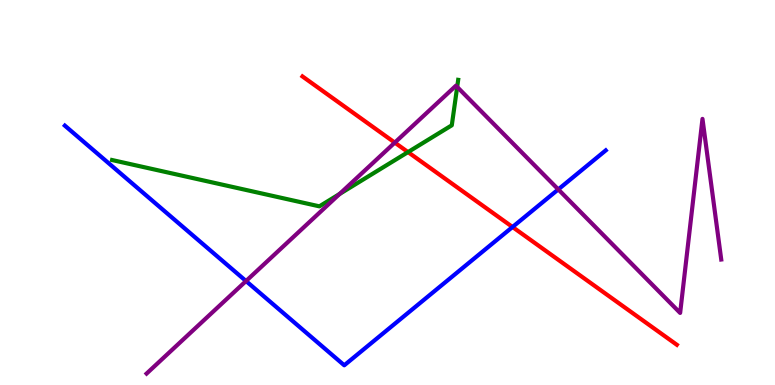[{'lines': ['blue', 'red'], 'intersections': [{'x': 6.61, 'y': 4.1}]}, {'lines': ['green', 'red'], 'intersections': [{'x': 5.26, 'y': 6.05}]}, {'lines': ['purple', 'red'], 'intersections': [{'x': 5.09, 'y': 6.3}]}, {'lines': ['blue', 'green'], 'intersections': []}, {'lines': ['blue', 'purple'], 'intersections': [{'x': 3.17, 'y': 2.7}, {'x': 7.2, 'y': 5.08}]}, {'lines': ['green', 'purple'], 'intersections': [{'x': 4.38, 'y': 4.96}, {'x': 5.9, 'y': 7.74}]}]